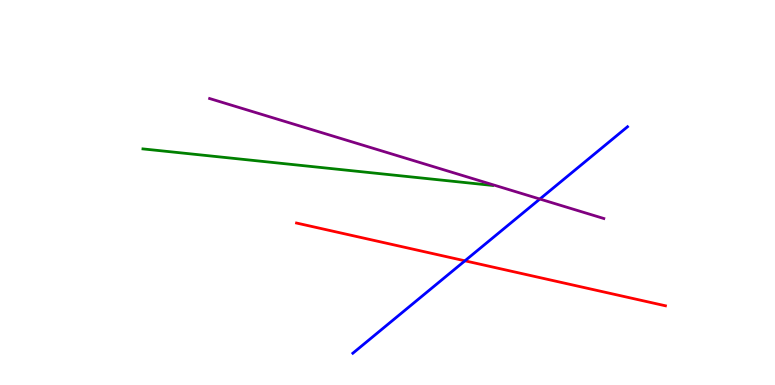[{'lines': ['blue', 'red'], 'intersections': [{'x': 6.0, 'y': 3.23}]}, {'lines': ['green', 'red'], 'intersections': []}, {'lines': ['purple', 'red'], 'intersections': []}, {'lines': ['blue', 'green'], 'intersections': []}, {'lines': ['blue', 'purple'], 'intersections': [{'x': 6.97, 'y': 4.83}]}, {'lines': ['green', 'purple'], 'intersections': []}]